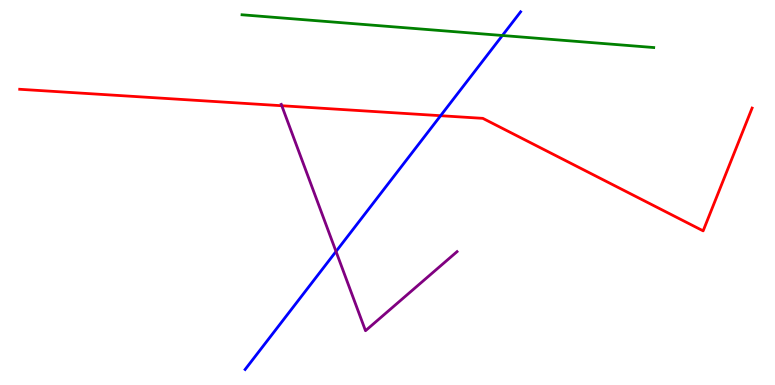[{'lines': ['blue', 'red'], 'intersections': [{'x': 5.69, 'y': 6.99}]}, {'lines': ['green', 'red'], 'intersections': []}, {'lines': ['purple', 'red'], 'intersections': [{'x': 3.64, 'y': 7.25}]}, {'lines': ['blue', 'green'], 'intersections': [{'x': 6.48, 'y': 9.08}]}, {'lines': ['blue', 'purple'], 'intersections': [{'x': 4.34, 'y': 3.47}]}, {'lines': ['green', 'purple'], 'intersections': []}]